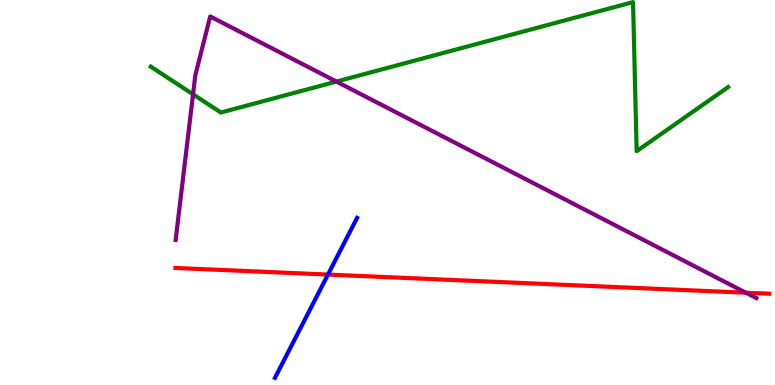[{'lines': ['blue', 'red'], 'intersections': [{'x': 4.23, 'y': 2.87}]}, {'lines': ['green', 'red'], 'intersections': []}, {'lines': ['purple', 'red'], 'intersections': [{'x': 9.62, 'y': 2.4}]}, {'lines': ['blue', 'green'], 'intersections': []}, {'lines': ['blue', 'purple'], 'intersections': []}, {'lines': ['green', 'purple'], 'intersections': [{'x': 2.49, 'y': 7.55}, {'x': 4.34, 'y': 7.88}]}]